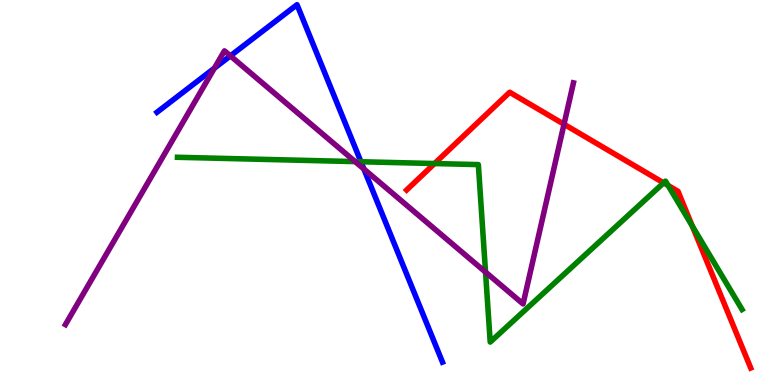[{'lines': ['blue', 'red'], 'intersections': []}, {'lines': ['green', 'red'], 'intersections': [{'x': 5.61, 'y': 5.75}, {'x': 8.56, 'y': 5.25}, {'x': 8.62, 'y': 5.18}, {'x': 8.93, 'y': 4.13}]}, {'lines': ['purple', 'red'], 'intersections': [{'x': 7.28, 'y': 6.77}]}, {'lines': ['blue', 'green'], 'intersections': [{'x': 4.66, 'y': 5.8}]}, {'lines': ['blue', 'purple'], 'intersections': [{'x': 2.77, 'y': 8.23}, {'x': 2.97, 'y': 8.55}, {'x': 4.7, 'y': 5.61}]}, {'lines': ['green', 'purple'], 'intersections': [{'x': 4.58, 'y': 5.8}, {'x': 6.26, 'y': 2.93}]}]